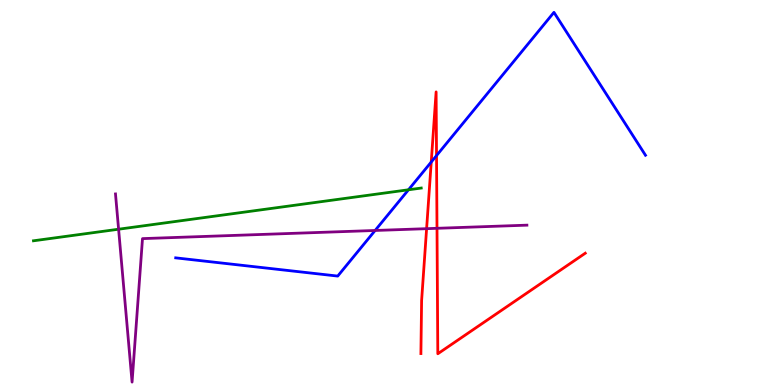[{'lines': ['blue', 'red'], 'intersections': [{'x': 5.56, 'y': 5.79}, {'x': 5.63, 'y': 5.96}]}, {'lines': ['green', 'red'], 'intersections': []}, {'lines': ['purple', 'red'], 'intersections': [{'x': 5.5, 'y': 4.06}, {'x': 5.64, 'y': 4.07}]}, {'lines': ['blue', 'green'], 'intersections': [{'x': 5.27, 'y': 5.07}]}, {'lines': ['blue', 'purple'], 'intersections': [{'x': 4.84, 'y': 4.01}]}, {'lines': ['green', 'purple'], 'intersections': [{'x': 1.53, 'y': 4.05}]}]